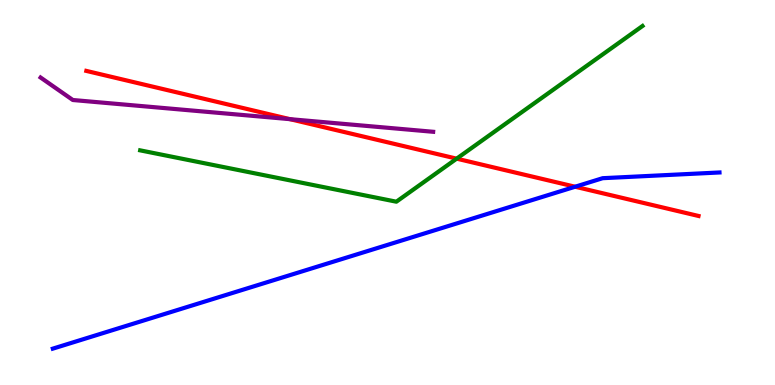[{'lines': ['blue', 'red'], 'intersections': [{'x': 7.42, 'y': 5.15}]}, {'lines': ['green', 'red'], 'intersections': [{'x': 5.89, 'y': 5.88}]}, {'lines': ['purple', 'red'], 'intersections': [{'x': 3.74, 'y': 6.9}]}, {'lines': ['blue', 'green'], 'intersections': []}, {'lines': ['blue', 'purple'], 'intersections': []}, {'lines': ['green', 'purple'], 'intersections': []}]